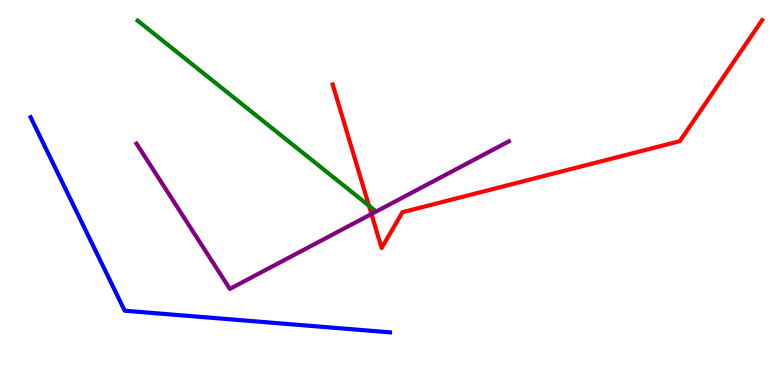[{'lines': ['blue', 'red'], 'intersections': []}, {'lines': ['green', 'red'], 'intersections': [{'x': 4.76, 'y': 4.66}]}, {'lines': ['purple', 'red'], 'intersections': [{'x': 4.79, 'y': 4.44}]}, {'lines': ['blue', 'green'], 'intersections': []}, {'lines': ['blue', 'purple'], 'intersections': []}, {'lines': ['green', 'purple'], 'intersections': []}]